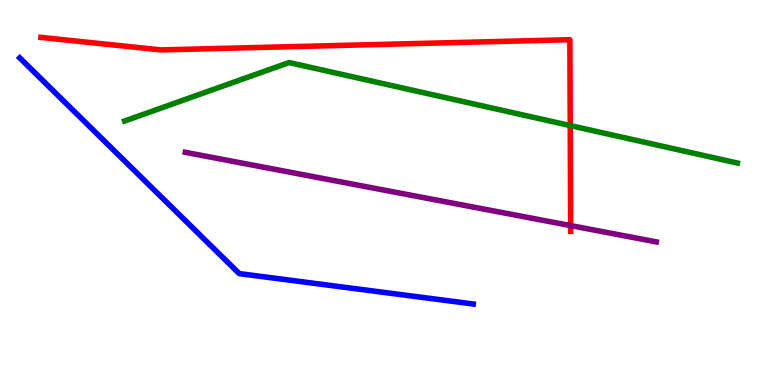[{'lines': ['blue', 'red'], 'intersections': []}, {'lines': ['green', 'red'], 'intersections': [{'x': 7.36, 'y': 6.74}]}, {'lines': ['purple', 'red'], 'intersections': [{'x': 7.36, 'y': 4.14}]}, {'lines': ['blue', 'green'], 'intersections': []}, {'lines': ['blue', 'purple'], 'intersections': []}, {'lines': ['green', 'purple'], 'intersections': []}]